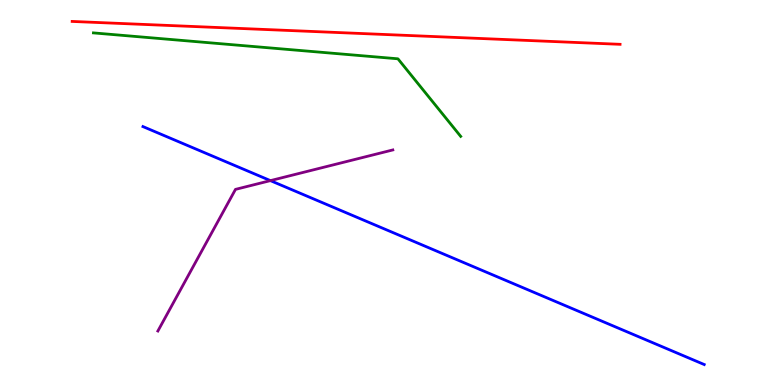[{'lines': ['blue', 'red'], 'intersections': []}, {'lines': ['green', 'red'], 'intersections': []}, {'lines': ['purple', 'red'], 'intersections': []}, {'lines': ['blue', 'green'], 'intersections': []}, {'lines': ['blue', 'purple'], 'intersections': [{'x': 3.49, 'y': 5.31}]}, {'lines': ['green', 'purple'], 'intersections': []}]